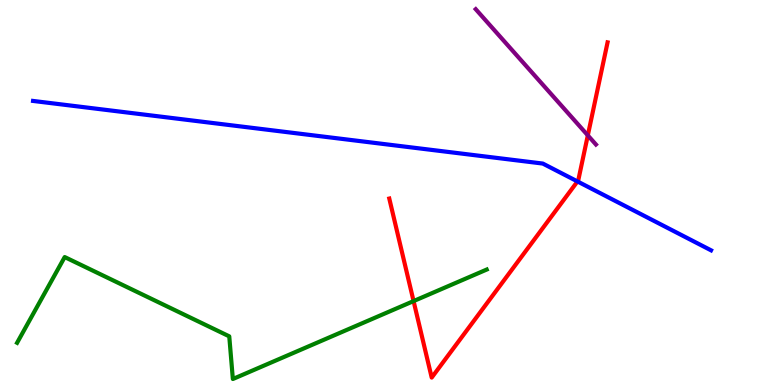[{'lines': ['blue', 'red'], 'intersections': [{'x': 7.45, 'y': 5.29}]}, {'lines': ['green', 'red'], 'intersections': [{'x': 5.34, 'y': 2.18}]}, {'lines': ['purple', 'red'], 'intersections': [{'x': 7.58, 'y': 6.48}]}, {'lines': ['blue', 'green'], 'intersections': []}, {'lines': ['blue', 'purple'], 'intersections': []}, {'lines': ['green', 'purple'], 'intersections': []}]